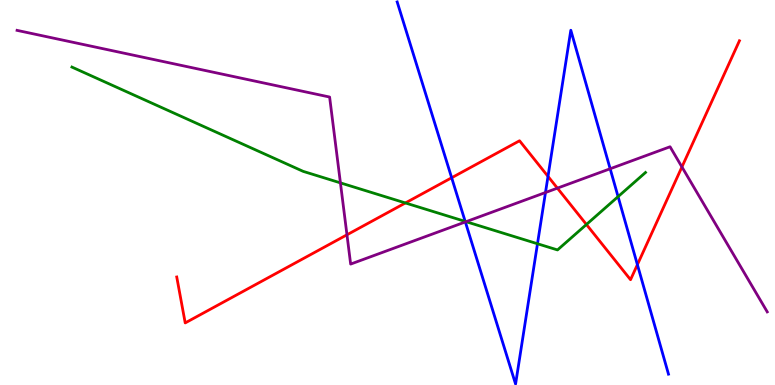[{'lines': ['blue', 'red'], 'intersections': [{'x': 5.83, 'y': 5.38}, {'x': 7.07, 'y': 5.42}, {'x': 8.22, 'y': 3.13}]}, {'lines': ['green', 'red'], 'intersections': [{'x': 5.23, 'y': 4.73}, {'x': 7.57, 'y': 4.17}]}, {'lines': ['purple', 'red'], 'intersections': [{'x': 4.48, 'y': 3.9}, {'x': 7.19, 'y': 5.11}, {'x': 8.8, 'y': 5.66}]}, {'lines': ['blue', 'green'], 'intersections': [{'x': 6.0, 'y': 4.25}, {'x': 6.94, 'y': 3.67}, {'x': 7.98, 'y': 4.89}]}, {'lines': ['blue', 'purple'], 'intersections': [{'x': 6.0, 'y': 4.24}, {'x': 7.04, 'y': 5.0}, {'x': 7.87, 'y': 5.62}]}, {'lines': ['green', 'purple'], 'intersections': [{'x': 4.39, 'y': 5.25}, {'x': 6.01, 'y': 4.24}]}]